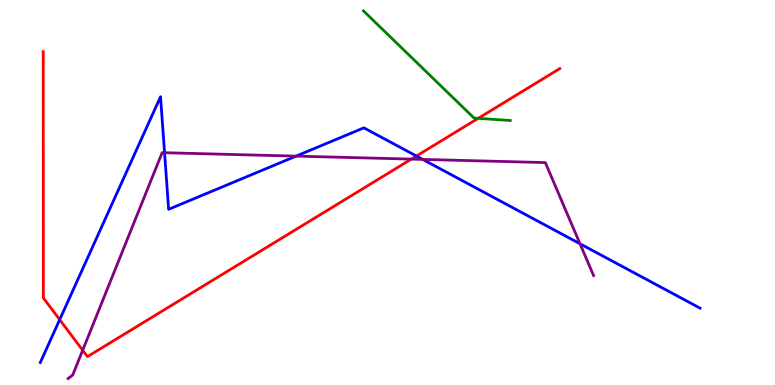[{'lines': ['blue', 'red'], 'intersections': [{'x': 0.77, 'y': 1.7}, {'x': 5.37, 'y': 5.95}]}, {'lines': ['green', 'red'], 'intersections': [{'x': 6.17, 'y': 6.93}]}, {'lines': ['purple', 'red'], 'intersections': [{'x': 1.07, 'y': 0.903}, {'x': 5.31, 'y': 5.87}]}, {'lines': ['blue', 'green'], 'intersections': []}, {'lines': ['blue', 'purple'], 'intersections': [{'x': 2.12, 'y': 6.03}, {'x': 3.82, 'y': 5.94}, {'x': 5.45, 'y': 5.86}, {'x': 7.48, 'y': 3.67}]}, {'lines': ['green', 'purple'], 'intersections': []}]